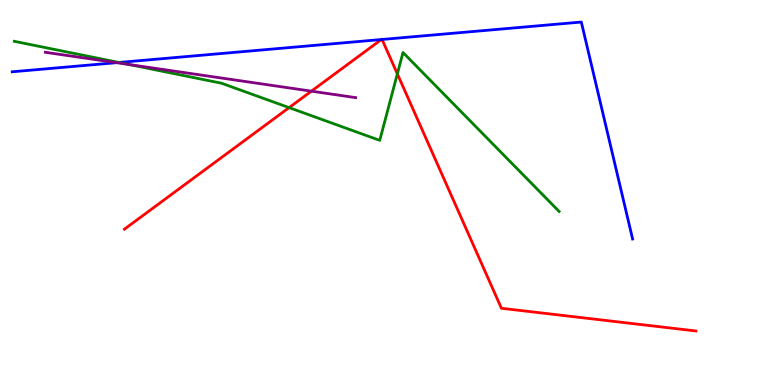[{'lines': ['blue', 'red'], 'intersections': [{'x': 4.92, 'y': 8.97}, {'x': 4.93, 'y': 8.98}]}, {'lines': ['green', 'red'], 'intersections': [{'x': 3.73, 'y': 7.2}, {'x': 5.13, 'y': 8.08}]}, {'lines': ['purple', 'red'], 'intersections': [{'x': 4.02, 'y': 7.63}]}, {'lines': ['blue', 'green'], 'intersections': [{'x': 1.53, 'y': 8.38}]}, {'lines': ['blue', 'purple'], 'intersections': [{'x': 1.5, 'y': 8.37}]}, {'lines': ['green', 'purple'], 'intersections': [{'x': 1.66, 'y': 8.32}]}]